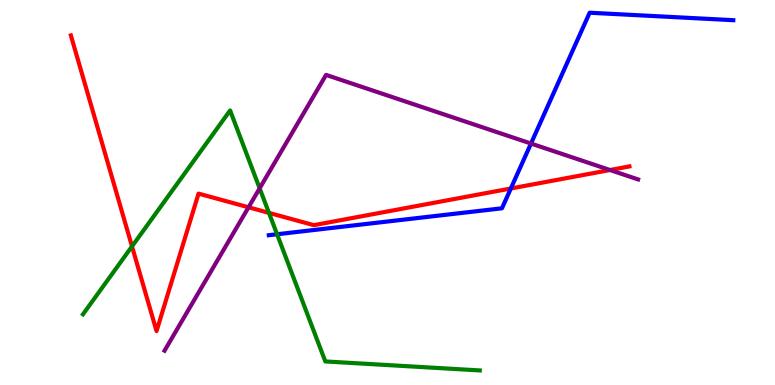[{'lines': ['blue', 'red'], 'intersections': [{'x': 6.59, 'y': 5.1}]}, {'lines': ['green', 'red'], 'intersections': [{'x': 1.7, 'y': 3.6}, {'x': 3.47, 'y': 4.47}]}, {'lines': ['purple', 'red'], 'intersections': [{'x': 3.21, 'y': 4.62}, {'x': 7.87, 'y': 5.58}]}, {'lines': ['blue', 'green'], 'intersections': [{'x': 3.58, 'y': 3.92}]}, {'lines': ['blue', 'purple'], 'intersections': [{'x': 6.85, 'y': 6.27}]}, {'lines': ['green', 'purple'], 'intersections': [{'x': 3.35, 'y': 5.11}]}]